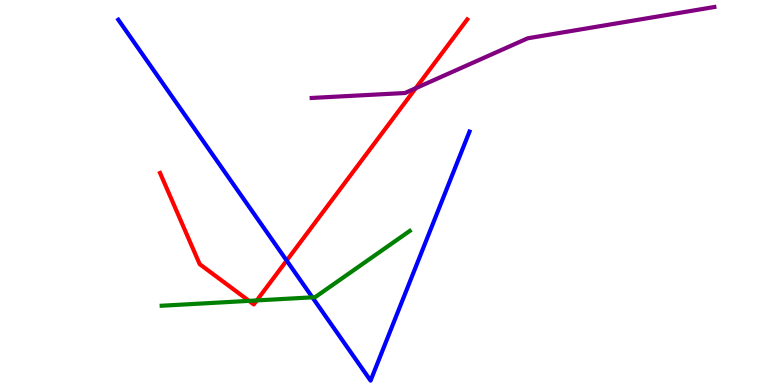[{'lines': ['blue', 'red'], 'intersections': [{'x': 3.7, 'y': 3.23}]}, {'lines': ['green', 'red'], 'intersections': [{'x': 3.21, 'y': 2.19}, {'x': 3.31, 'y': 2.2}]}, {'lines': ['purple', 'red'], 'intersections': [{'x': 5.36, 'y': 7.71}]}, {'lines': ['blue', 'green'], 'intersections': [{'x': 4.03, 'y': 2.28}]}, {'lines': ['blue', 'purple'], 'intersections': []}, {'lines': ['green', 'purple'], 'intersections': []}]